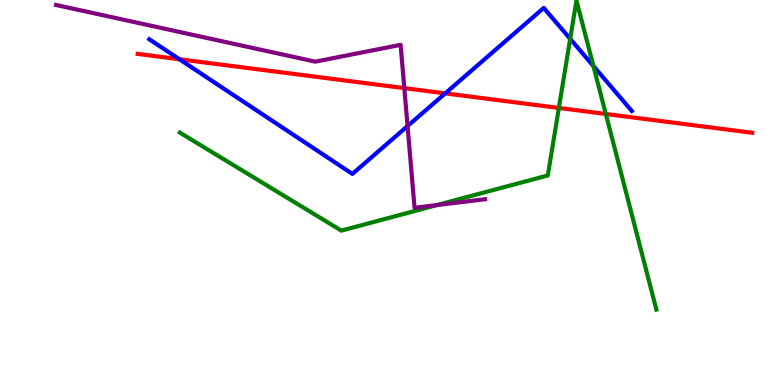[{'lines': ['blue', 'red'], 'intersections': [{'x': 2.32, 'y': 8.46}, {'x': 5.75, 'y': 7.57}]}, {'lines': ['green', 'red'], 'intersections': [{'x': 7.21, 'y': 7.2}, {'x': 7.82, 'y': 7.04}]}, {'lines': ['purple', 'red'], 'intersections': [{'x': 5.22, 'y': 7.71}]}, {'lines': ['blue', 'green'], 'intersections': [{'x': 7.36, 'y': 8.99}, {'x': 7.66, 'y': 8.28}]}, {'lines': ['blue', 'purple'], 'intersections': [{'x': 5.26, 'y': 6.73}]}, {'lines': ['green', 'purple'], 'intersections': [{'x': 5.64, 'y': 4.67}]}]